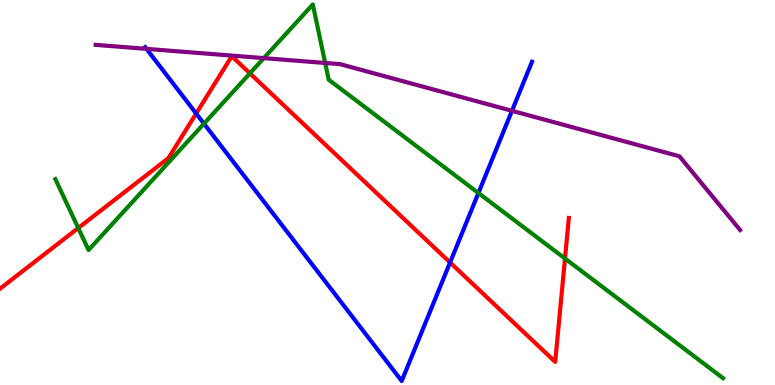[{'lines': ['blue', 'red'], 'intersections': [{'x': 2.53, 'y': 7.05}, {'x': 5.81, 'y': 3.18}]}, {'lines': ['green', 'red'], 'intersections': [{'x': 1.01, 'y': 4.08}, {'x': 3.22, 'y': 8.09}, {'x': 7.29, 'y': 3.28}]}, {'lines': ['purple', 'red'], 'intersections': []}, {'lines': ['blue', 'green'], 'intersections': [{'x': 2.63, 'y': 6.79}, {'x': 6.17, 'y': 4.99}]}, {'lines': ['blue', 'purple'], 'intersections': [{'x': 1.89, 'y': 8.73}, {'x': 6.61, 'y': 7.12}]}, {'lines': ['green', 'purple'], 'intersections': [{'x': 3.4, 'y': 8.49}, {'x': 4.2, 'y': 8.36}]}]